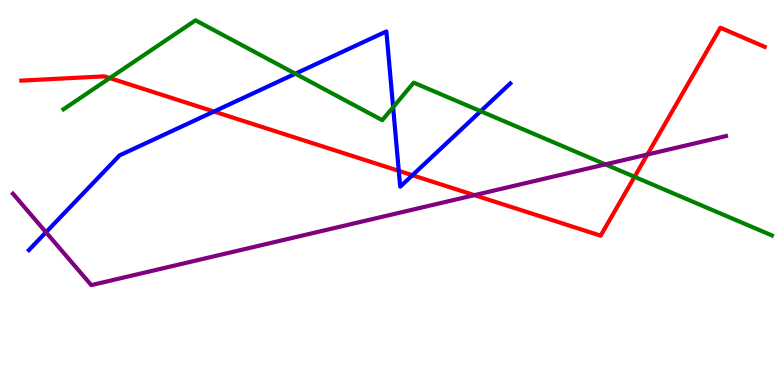[{'lines': ['blue', 'red'], 'intersections': [{'x': 2.76, 'y': 7.1}, {'x': 5.15, 'y': 5.56}, {'x': 5.32, 'y': 5.45}]}, {'lines': ['green', 'red'], 'intersections': [{'x': 1.42, 'y': 7.97}, {'x': 8.19, 'y': 5.41}]}, {'lines': ['purple', 'red'], 'intersections': [{'x': 6.12, 'y': 4.93}, {'x': 8.35, 'y': 5.99}]}, {'lines': ['blue', 'green'], 'intersections': [{'x': 3.81, 'y': 8.09}, {'x': 5.07, 'y': 7.22}, {'x': 6.2, 'y': 7.11}]}, {'lines': ['blue', 'purple'], 'intersections': [{'x': 0.593, 'y': 3.97}]}, {'lines': ['green', 'purple'], 'intersections': [{'x': 7.81, 'y': 5.73}]}]